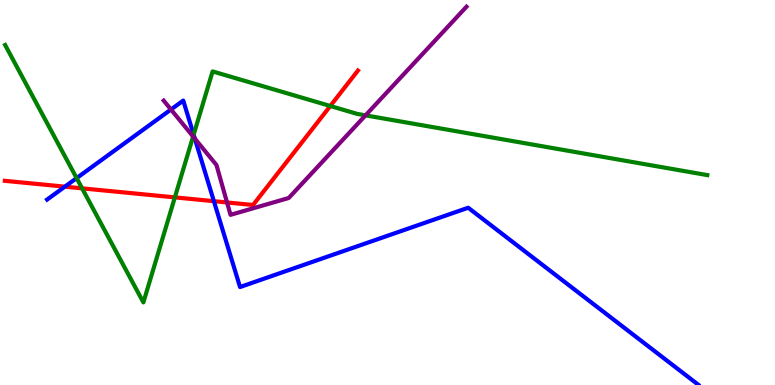[{'lines': ['blue', 'red'], 'intersections': [{'x': 0.837, 'y': 5.15}, {'x': 2.76, 'y': 4.77}]}, {'lines': ['green', 'red'], 'intersections': [{'x': 1.06, 'y': 5.11}, {'x': 2.26, 'y': 4.87}, {'x': 4.26, 'y': 7.25}]}, {'lines': ['purple', 'red'], 'intersections': [{'x': 2.93, 'y': 4.74}]}, {'lines': ['blue', 'green'], 'intersections': [{'x': 0.989, 'y': 5.37}, {'x': 2.5, 'y': 6.5}]}, {'lines': ['blue', 'purple'], 'intersections': [{'x': 2.21, 'y': 7.16}, {'x': 2.51, 'y': 6.4}]}, {'lines': ['green', 'purple'], 'intersections': [{'x': 2.49, 'y': 6.45}, {'x': 4.72, 'y': 7.0}]}]